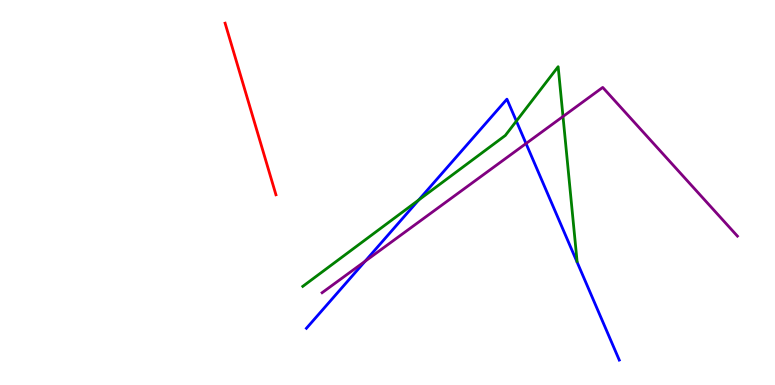[{'lines': ['blue', 'red'], 'intersections': []}, {'lines': ['green', 'red'], 'intersections': []}, {'lines': ['purple', 'red'], 'intersections': []}, {'lines': ['blue', 'green'], 'intersections': [{'x': 5.4, 'y': 4.8}, {'x': 6.66, 'y': 6.85}]}, {'lines': ['blue', 'purple'], 'intersections': [{'x': 4.71, 'y': 3.21}, {'x': 6.79, 'y': 6.27}]}, {'lines': ['green', 'purple'], 'intersections': [{'x': 7.26, 'y': 6.97}]}]